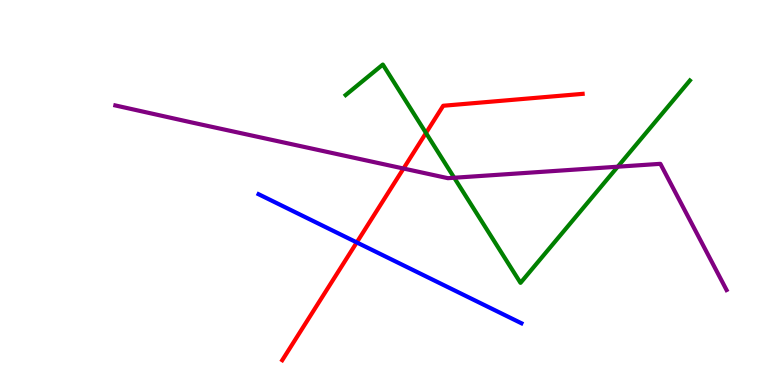[{'lines': ['blue', 'red'], 'intersections': [{'x': 4.6, 'y': 3.7}]}, {'lines': ['green', 'red'], 'intersections': [{'x': 5.5, 'y': 6.55}]}, {'lines': ['purple', 'red'], 'intersections': [{'x': 5.21, 'y': 5.62}]}, {'lines': ['blue', 'green'], 'intersections': []}, {'lines': ['blue', 'purple'], 'intersections': []}, {'lines': ['green', 'purple'], 'intersections': [{'x': 5.86, 'y': 5.38}, {'x': 7.97, 'y': 5.67}]}]